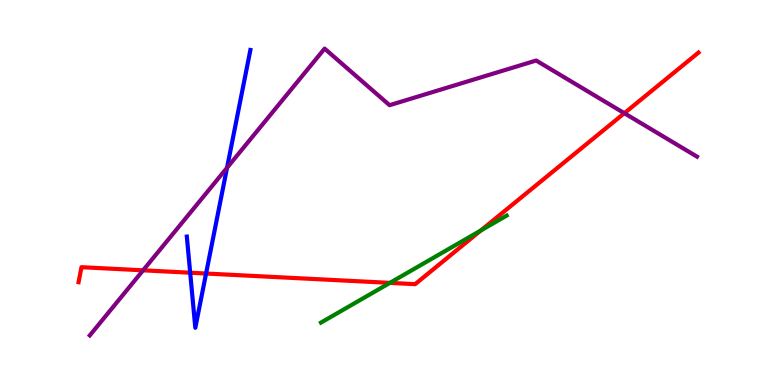[{'lines': ['blue', 'red'], 'intersections': [{'x': 2.45, 'y': 2.92}, {'x': 2.66, 'y': 2.9}]}, {'lines': ['green', 'red'], 'intersections': [{'x': 5.03, 'y': 2.65}, {'x': 6.2, 'y': 4.01}]}, {'lines': ['purple', 'red'], 'intersections': [{'x': 1.85, 'y': 2.98}, {'x': 8.06, 'y': 7.06}]}, {'lines': ['blue', 'green'], 'intersections': []}, {'lines': ['blue', 'purple'], 'intersections': [{'x': 2.93, 'y': 5.64}]}, {'lines': ['green', 'purple'], 'intersections': []}]